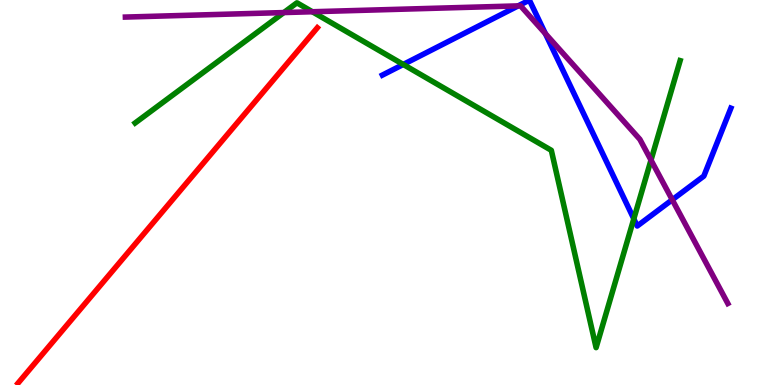[{'lines': ['blue', 'red'], 'intersections': []}, {'lines': ['green', 'red'], 'intersections': []}, {'lines': ['purple', 'red'], 'intersections': []}, {'lines': ['blue', 'green'], 'intersections': [{'x': 5.2, 'y': 8.33}, {'x': 8.18, 'y': 4.32}]}, {'lines': ['blue', 'purple'], 'intersections': [{'x': 6.69, 'y': 9.85}, {'x': 7.04, 'y': 9.13}, {'x': 8.67, 'y': 4.81}]}, {'lines': ['green', 'purple'], 'intersections': [{'x': 3.66, 'y': 9.67}, {'x': 4.03, 'y': 9.69}, {'x': 8.4, 'y': 5.84}]}]